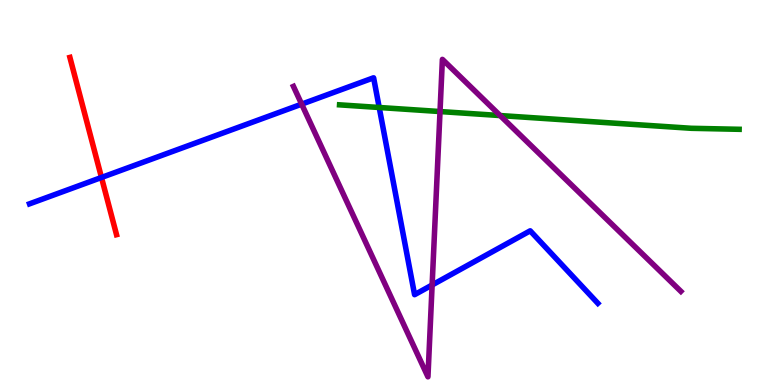[{'lines': ['blue', 'red'], 'intersections': [{'x': 1.31, 'y': 5.39}]}, {'lines': ['green', 'red'], 'intersections': []}, {'lines': ['purple', 'red'], 'intersections': []}, {'lines': ['blue', 'green'], 'intersections': [{'x': 4.89, 'y': 7.21}]}, {'lines': ['blue', 'purple'], 'intersections': [{'x': 3.89, 'y': 7.29}, {'x': 5.58, 'y': 2.6}]}, {'lines': ['green', 'purple'], 'intersections': [{'x': 5.68, 'y': 7.1}, {'x': 6.45, 'y': 7.0}]}]